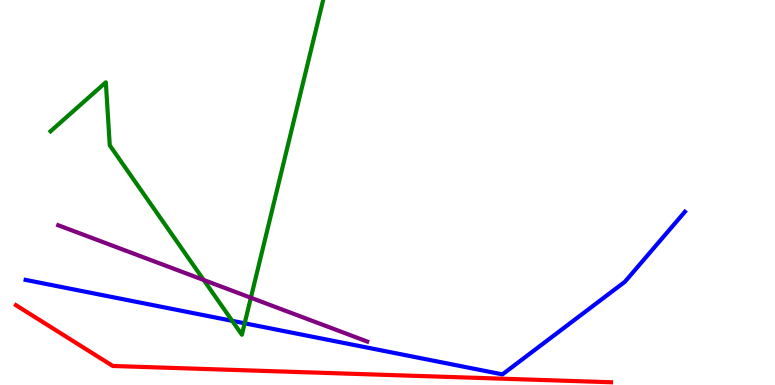[{'lines': ['blue', 'red'], 'intersections': []}, {'lines': ['green', 'red'], 'intersections': []}, {'lines': ['purple', 'red'], 'intersections': []}, {'lines': ['blue', 'green'], 'intersections': [{'x': 3.0, 'y': 1.67}, {'x': 3.16, 'y': 1.6}]}, {'lines': ['blue', 'purple'], 'intersections': []}, {'lines': ['green', 'purple'], 'intersections': [{'x': 2.63, 'y': 2.73}, {'x': 3.24, 'y': 2.27}]}]